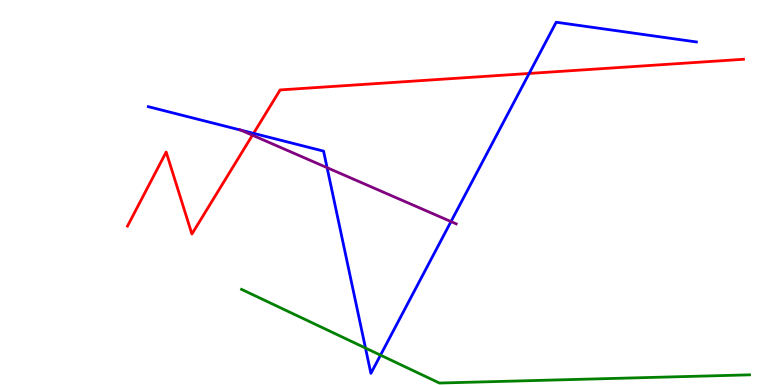[{'lines': ['blue', 'red'], 'intersections': [{'x': 3.27, 'y': 6.54}, {'x': 6.83, 'y': 8.09}]}, {'lines': ['green', 'red'], 'intersections': []}, {'lines': ['purple', 'red'], 'intersections': [{'x': 3.26, 'y': 6.49}]}, {'lines': ['blue', 'green'], 'intersections': [{'x': 4.72, 'y': 0.96}, {'x': 4.91, 'y': 0.775}]}, {'lines': ['blue', 'purple'], 'intersections': [{'x': 3.11, 'y': 6.62}, {'x': 4.22, 'y': 5.64}, {'x': 5.82, 'y': 4.24}]}, {'lines': ['green', 'purple'], 'intersections': []}]